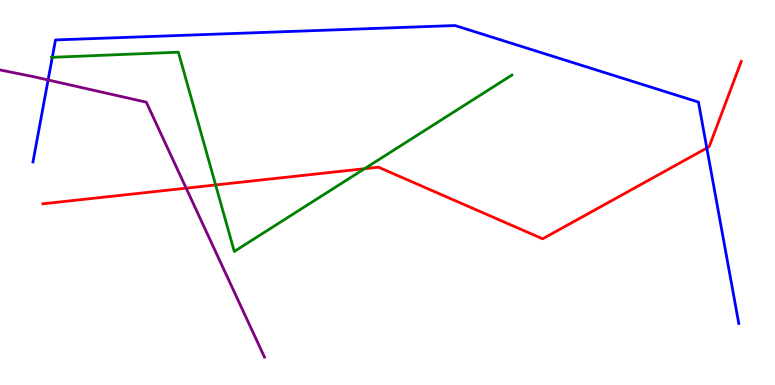[{'lines': ['blue', 'red'], 'intersections': [{'x': 9.12, 'y': 6.15}]}, {'lines': ['green', 'red'], 'intersections': [{'x': 2.78, 'y': 5.2}, {'x': 4.7, 'y': 5.62}]}, {'lines': ['purple', 'red'], 'intersections': [{'x': 2.4, 'y': 5.11}]}, {'lines': ['blue', 'green'], 'intersections': [{'x': 0.675, 'y': 8.51}]}, {'lines': ['blue', 'purple'], 'intersections': [{'x': 0.621, 'y': 7.92}]}, {'lines': ['green', 'purple'], 'intersections': []}]